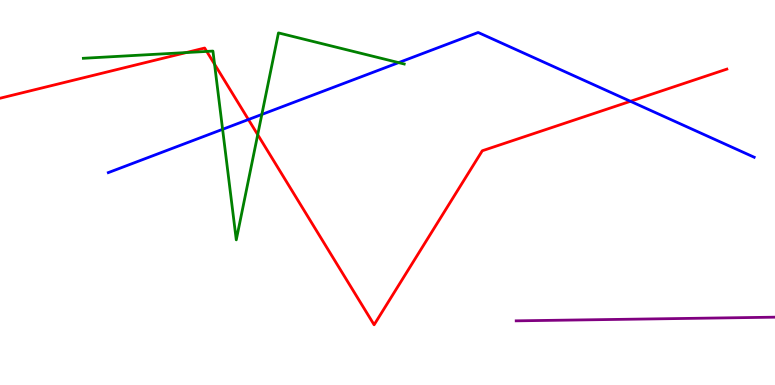[{'lines': ['blue', 'red'], 'intersections': [{'x': 3.21, 'y': 6.9}, {'x': 8.13, 'y': 7.37}]}, {'lines': ['green', 'red'], 'intersections': [{'x': 2.4, 'y': 8.63}, {'x': 2.67, 'y': 8.66}, {'x': 2.77, 'y': 8.33}, {'x': 3.33, 'y': 6.5}]}, {'lines': ['purple', 'red'], 'intersections': []}, {'lines': ['blue', 'green'], 'intersections': [{'x': 2.87, 'y': 6.64}, {'x': 3.38, 'y': 7.03}, {'x': 5.14, 'y': 8.37}]}, {'lines': ['blue', 'purple'], 'intersections': []}, {'lines': ['green', 'purple'], 'intersections': []}]